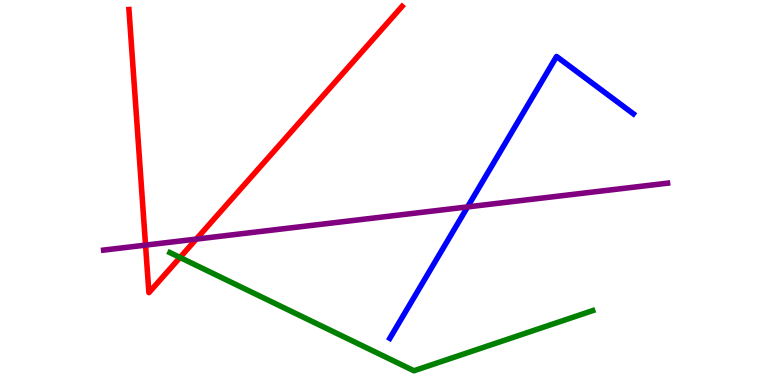[{'lines': ['blue', 'red'], 'intersections': []}, {'lines': ['green', 'red'], 'intersections': [{'x': 2.32, 'y': 3.31}]}, {'lines': ['purple', 'red'], 'intersections': [{'x': 1.88, 'y': 3.63}, {'x': 2.53, 'y': 3.79}]}, {'lines': ['blue', 'green'], 'intersections': []}, {'lines': ['blue', 'purple'], 'intersections': [{'x': 6.03, 'y': 4.63}]}, {'lines': ['green', 'purple'], 'intersections': []}]